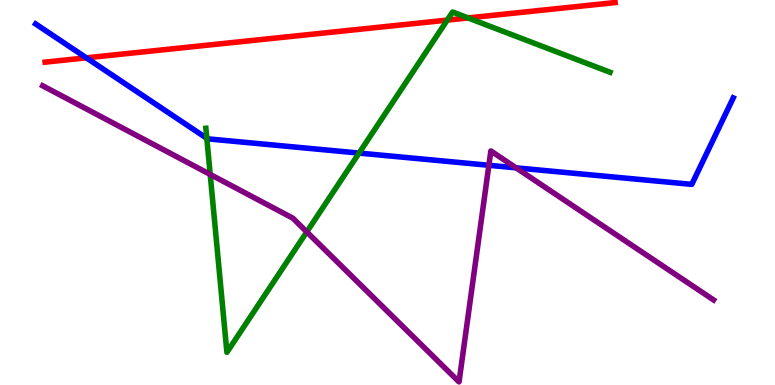[{'lines': ['blue', 'red'], 'intersections': [{'x': 1.11, 'y': 8.5}]}, {'lines': ['green', 'red'], 'intersections': [{'x': 5.77, 'y': 9.48}, {'x': 6.04, 'y': 9.53}]}, {'lines': ['purple', 'red'], 'intersections': []}, {'lines': ['blue', 'green'], 'intersections': [{'x': 2.67, 'y': 6.41}, {'x': 4.63, 'y': 6.02}]}, {'lines': ['blue', 'purple'], 'intersections': [{'x': 6.31, 'y': 5.71}, {'x': 6.66, 'y': 5.64}]}, {'lines': ['green', 'purple'], 'intersections': [{'x': 2.71, 'y': 5.47}, {'x': 3.96, 'y': 3.98}]}]